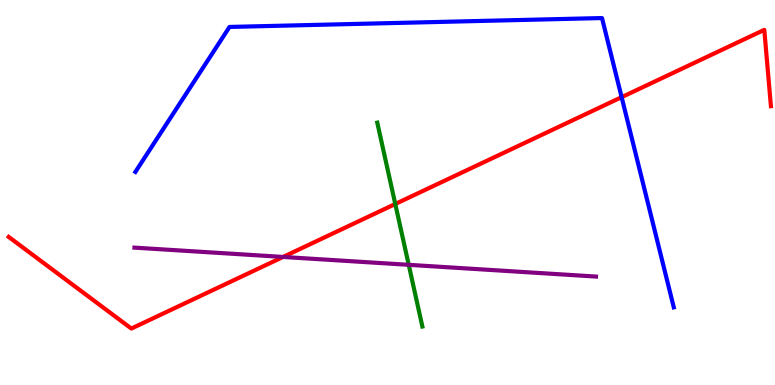[{'lines': ['blue', 'red'], 'intersections': [{'x': 8.02, 'y': 7.48}]}, {'lines': ['green', 'red'], 'intersections': [{'x': 5.1, 'y': 4.7}]}, {'lines': ['purple', 'red'], 'intersections': [{'x': 3.65, 'y': 3.33}]}, {'lines': ['blue', 'green'], 'intersections': []}, {'lines': ['blue', 'purple'], 'intersections': []}, {'lines': ['green', 'purple'], 'intersections': [{'x': 5.27, 'y': 3.12}]}]